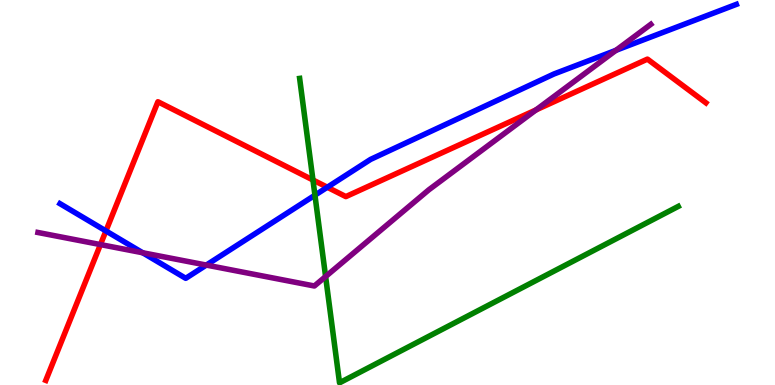[{'lines': ['blue', 'red'], 'intersections': [{'x': 1.37, 'y': 4.0}, {'x': 4.22, 'y': 5.14}]}, {'lines': ['green', 'red'], 'intersections': [{'x': 4.04, 'y': 5.32}]}, {'lines': ['purple', 'red'], 'intersections': [{'x': 1.3, 'y': 3.65}, {'x': 6.92, 'y': 7.14}]}, {'lines': ['blue', 'green'], 'intersections': [{'x': 4.06, 'y': 4.93}]}, {'lines': ['blue', 'purple'], 'intersections': [{'x': 1.84, 'y': 3.43}, {'x': 2.66, 'y': 3.11}, {'x': 7.95, 'y': 8.69}]}, {'lines': ['green', 'purple'], 'intersections': [{'x': 4.2, 'y': 2.82}]}]